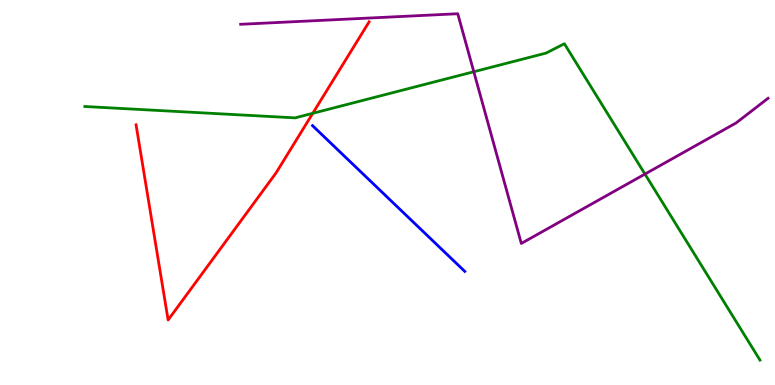[{'lines': ['blue', 'red'], 'intersections': []}, {'lines': ['green', 'red'], 'intersections': [{'x': 4.04, 'y': 7.06}]}, {'lines': ['purple', 'red'], 'intersections': []}, {'lines': ['blue', 'green'], 'intersections': []}, {'lines': ['blue', 'purple'], 'intersections': []}, {'lines': ['green', 'purple'], 'intersections': [{'x': 6.11, 'y': 8.14}, {'x': 8.32, 'y': 5.48}]}]